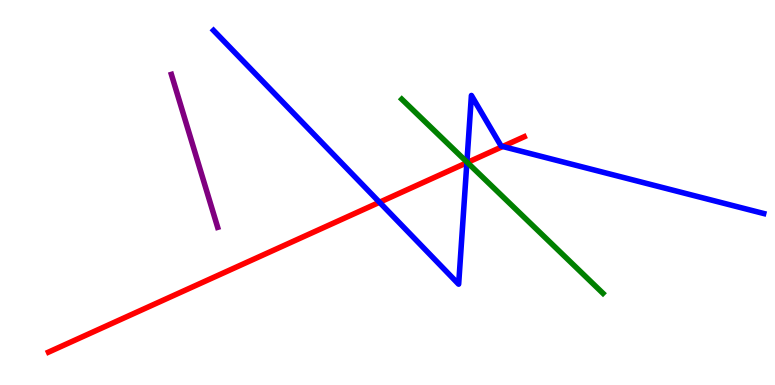[{'lines': ['blue', 'red'], 'intersections': [{'x': 4.9, 'y': 4.75}, {'x': 6.02, 'y': 5.77}, {'x': 6.49, 'y': 6.19}]}, {'lines': ['green', 'red'], 'intersections': [{'x': 6.03, 'y': 5.78}]}, {'lines': ['purple', 'red'], 'intersections': []}, {'lines': ['blue', 'green'], 'intersections': [{'x': 6.02, 'y': 5.79}]}, {'lines': ['blue', 'purple'], 'intersections': []}, {'lines': ['green', 'purple'], 'intersections': []}]